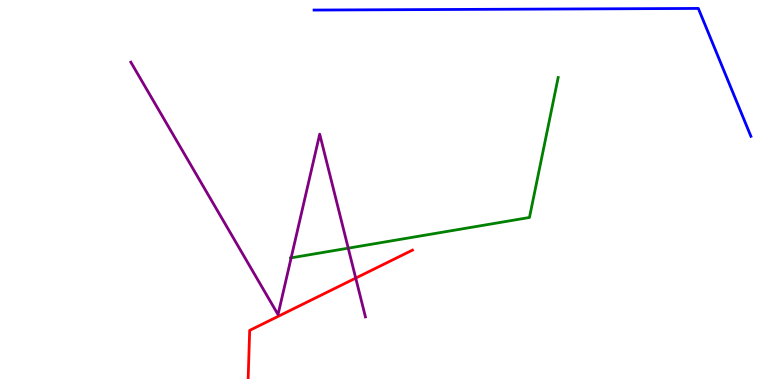[{'lines': ['blue', 'red'], 'intersections': []}, {'lines': ['green', 'red'], 'intersections': []}, {'lines': ['purple', 'red'], 'intersections': [{'x': 4.59, 'y': 2.78}]}, {'lines': ['blue', 'green'], 'intersections': []}, {'lines': ['blue', 'purple'], 'intersections': []}, {'lines': ['green', 'purple'], 'intersections': [{'x': 3.76, 'y': 3.3}, {'x': 4.49, 'y': 3.55}]}]